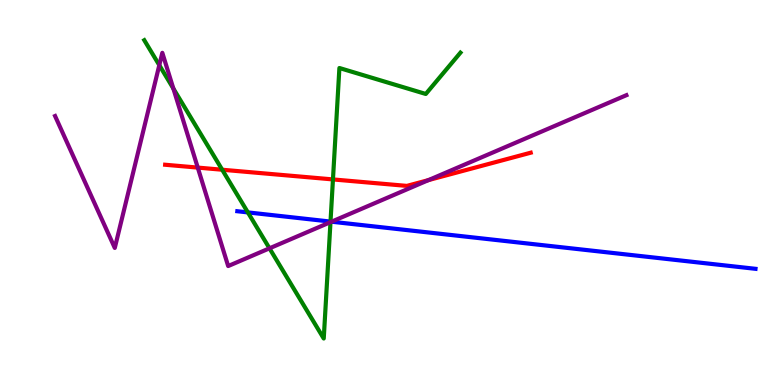[{'lines': ['blue', 'red'], 'intersections': []}, {'lines': ['green', 'red'], 'intersections': [{'x': 2.87, 'y': 5.59}, {'x': 4.3, 'y': 5.34}]}, {'lines': ['purple', 'red'], 'intersections': [{'x': 2.55, 'y': 5.65}, {'x': 5.53, 'y': 5.32}]}, {'lines': ['blue', 'green'], 'intersections': [{'x': 3.2, 'y': 4.48}, {'x': 4.26, 'y': 4.24}]}, {'lines': ['blue', 'purple'], 'intersections': [{'x': 4.28, 'y': 4.24}]}, {'lines': ['green', 'purple'], 'intersections': [{'x': 2.06, 'y': 8.31}, {'x': 2.24, 'y': 7.7}, {'x': 3.48, 'y': 3.55}, {'x': 4.26, 'y': 4.23}]}]